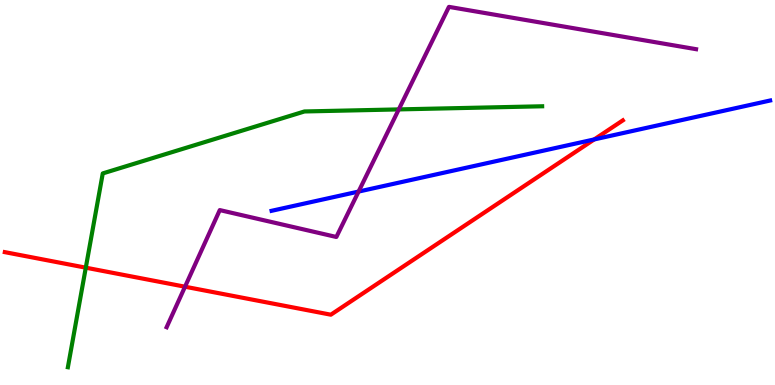[{'lines': ['blue', 'red'], 'intersections': [{'x': 7.67, 'y': 6.38}]}, {'lines': ['green', 'red'], 'intersections': [{'x': 1.11, 'y': 3.05}]}, {'lines': ['purple', 'red'], 'intersections': [{'x': 2.39, 'y': 2.55}]}, {'lines': ['blue', 'green'], 'intersections': []}, {'lines': ['blue', 'purple'], 'intersections': [{'x': 4.63, 'y': 5.02}]}, {'lines': ['green', 'purple'], 'intersections': [{'x': 5.15, 'y': 7.16}]}]